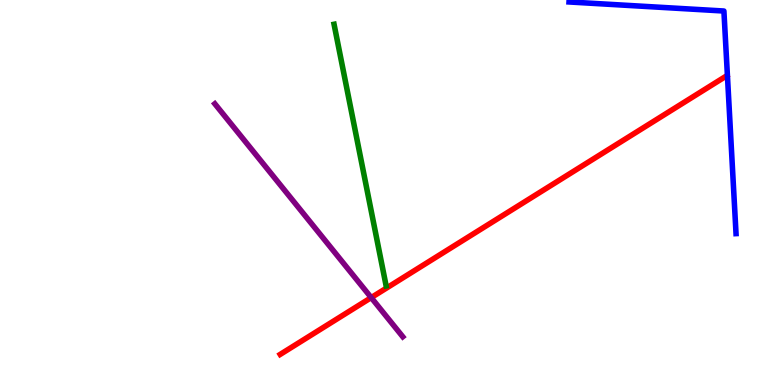[{'lines': ['blue', 'red'], 'intersections': []}, {'lines': ['green', 'red'], 'intersections': []}, {'lines': ['purple', 'red'], 'intersections': [{'x': 4.79, 'y': 2.27}]}, {'lines': ['blue', 'green'], 'intersections': []}, {'lines': ['blue', 'purple'], 'intersections': []}, {'lines': ['green', 'purple'], 'intersections': []}]